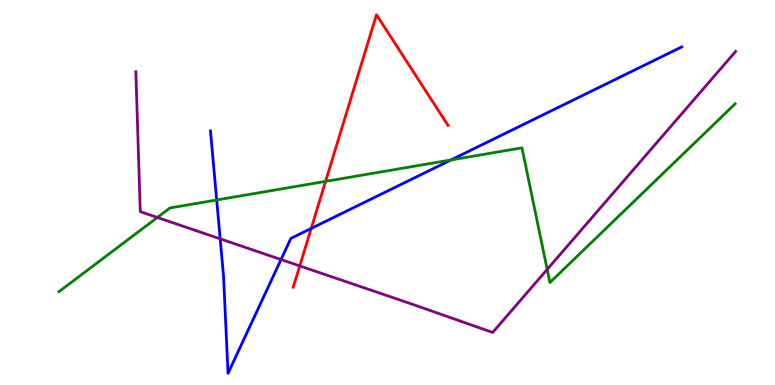[{'lines': ['blue', 'red'], 'intersections': [{'x': 4.02, 'y': 4.07}]}, {'lines': ['green', 'red'], 'intersections': [{'x': 4.2, 'y': 5.29}]}, {'lines': ['purple', 'red'], 'intersections': [{'x': 3.87, 'y': 3.09}]}, {'lines': ['blue', 'green'], 'intersections': [{'x': 2.8, 'y': 4.81}, {'x': 5.82, 'y': 5.85}]}, {'lines': ['blue', 'purple'], 'intersections': [{'x': 2.84, 'y': 3.8}, {'x': 3.63, 'y': 3.26}]}, {'lines': ['green', 'purple'], 'intersections': [{'x': 2.03, 'y': 4.35}, {'x': 7.06, 'y': 3.0}]}]